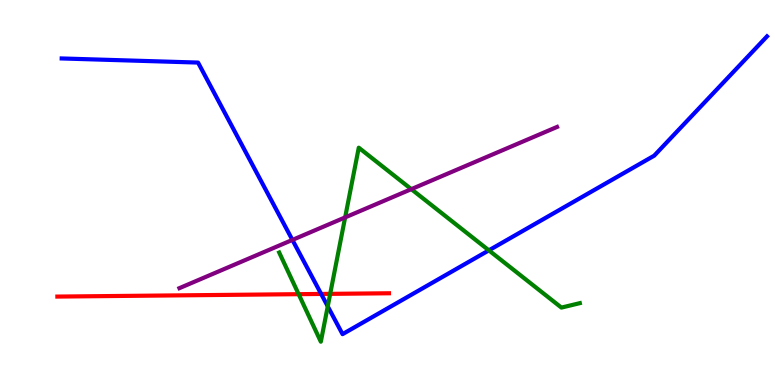[{'lines': ['blue', 'red'], 'intersections': [{'x': 4.14, 'y': 2.37}]}, {'lines': ['green', 'red'], 'intersections': [{'x': 3.85, 'y': 2.36}, {'x': 4.26, 'y': 2.37}]}, {'lines': ['purple', 'red'], 'intersections': []}, {'lines': ['blue', 'green'], 'intersections': [{'x': 4.23, 'y': 2.04}, {'x': 6.31, 'y': 3.5}]}, {'lines': ['blue', 'purple'], 'intersections': [{'x': 3.77, 'y': 3.77}]}, {'lines': ['green', 'purple'], 'intersections': [{'x': 4.45, 'y': 4.35}, {'x': 5.31, 'y': 5.09}]}]